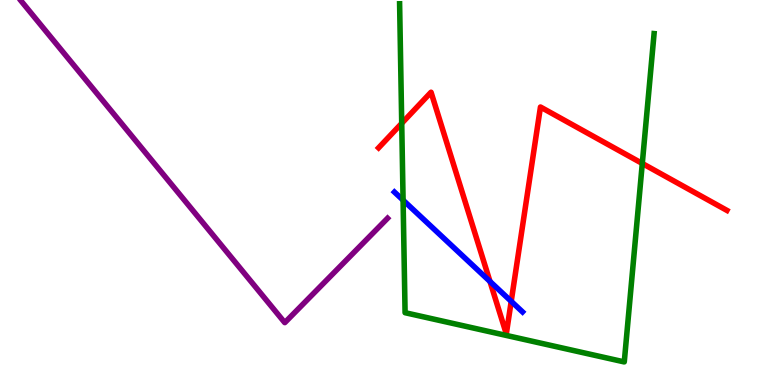[{'lines': ['blue', 'red'], 'intersections': [{'x': 6.32, 'y': 2.69}, {'x': 6.6, 'y': 2.17}]}, {'lines': ['green', 'red'], 'intersections': [{'x': 5.18, 'y': 6.8}, {'x': 8.29, 'y': 5.75}]}, {'lines': ['purple', 'red'], 'intersections': []}, {'lines': ['blue', 'green'], 'intersections': [{'x': 5.2, 'y': 4.8}]}, {'lines': ['blue', 'purple'], 'intersections': []}, {'lines': ['green', 'purple'], 'intersections': []}]